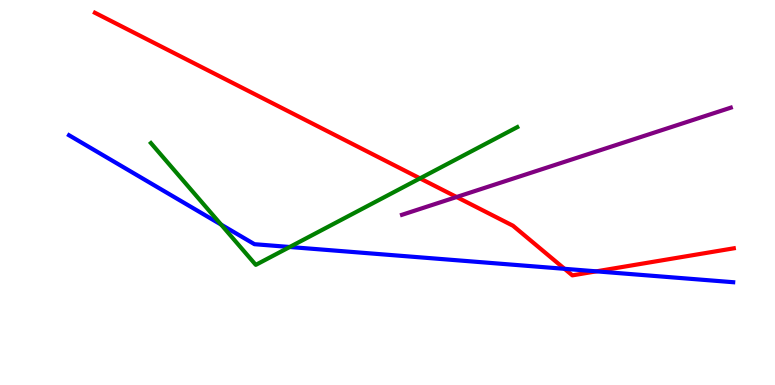[{'lines': ['blue', 'red'], 'intersections': [{'x': 7.28, 'y': 3.02}, {'x': 7.69, 'y': 2.95}]}, {'lines': ['green', 'red'], 'intersections': [{'x': 5.42, 'y': 5.37}]}, {'lines': ['purple', 'red'], 'intersections': [{'x': 5.89, 'y': 4.88}]}, {'lines': ['blue', 'green'], 'intersections': [{'x': 2.85, 'y': 4.17}, {'x': 3.74, 'y': 3.58}]}, {'lines': ['blue', 'purple'], 'intersections': []}, {'lines': ['green', 'purple'], 'intersections': []}]